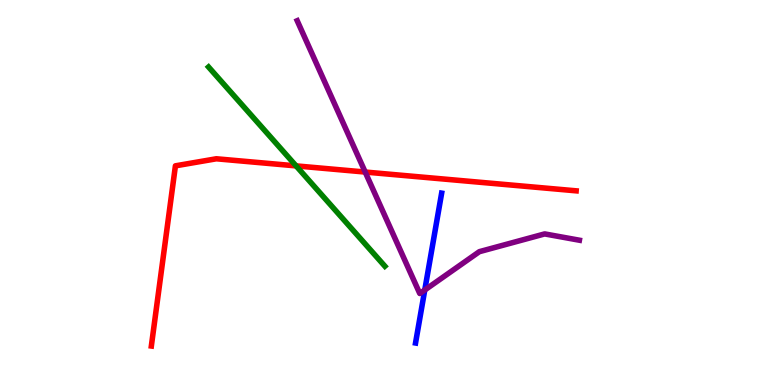[{'lines': ['blue', 'red'], 'intersections': []}, {'lines': ['green', 'red'], 'intersections': [{'x': 3.82, 'y': 5.69}]}, {'lines': ['purple', 'red'], 'intersections': [{'x': 4.71, 'y': 5.53}]}, {'lines': ['blue', 'green'], 'intersections': []}, {'lines': ['blue', 'purple'], 'intersections': [{'x': 5.48, 'y': 2.47}]}, {'lines': ['green', 'purple'], 'intersections': []}]